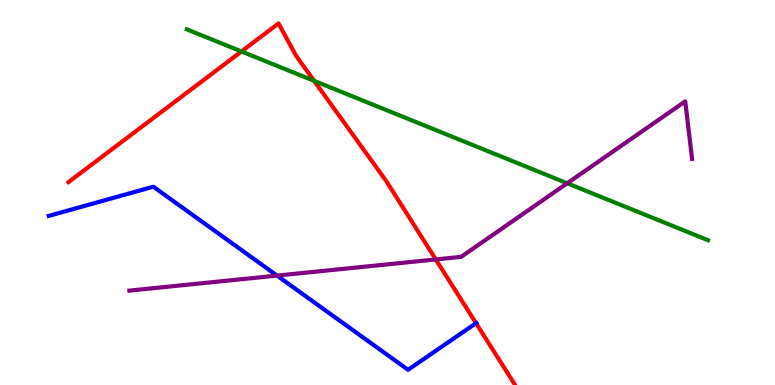[{'lines': ['blue', 'red'], 'intersections': [{'x': 6.14, 'y': 1.61}]}, {'lines': ['green', 'red'], 'intersections': [{'x': 3.12, 'y': 8.66}, {'x': 4.05, 'y': 7.9}]}, {'lines': ['purple', 'red'], 'intersections': [{'x': 5.62, 'y': 3.26}]}, {'lines': ['blue', 'green'], 'intersections': []}, {'lines': ['blue', 'purple'], 'intersections': [{'x': 3.57, 'y': 2.84}]}, {'lines': ['green', 'purple'], 'intersections': [{'x': 7.32, 'y': 5.24}]}]